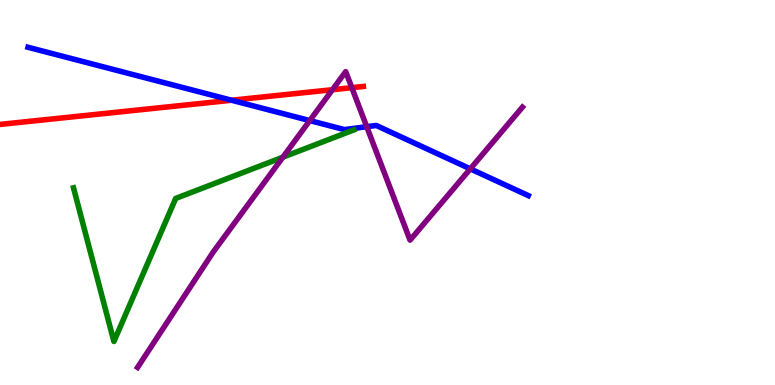[{'lines': ['blue', 'red'], 'intersections': [{'x': 2.99, 'y': 7.4}]}, {'lines': ['green', 'red'], 'intersections': []}, {'lines': ['purple', 'red'], 'intersections': [{'x': 4.29, 'y': 7.67}, {'x': 4.54, 'y': 7.72}]}, {'lines': ['blue', 'green'], 'intersections': []}, {'lines': ['blue', 'purple'], 'intersections': [{'x': 4.0, 'y': 6.87}, {'x': 4.73, 'y': 6.71}, {'x': 6.07, 'y': 5.61}]}, {'lines': ['green', 'purple'], 'intersections': [{'x': 3.65, 'y': 5.92}]}]